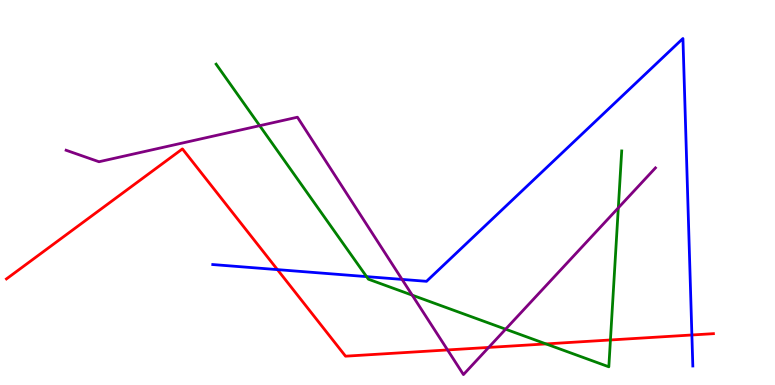[{'lines': ['blue', 'red'], 'intersections': [{'x': 3.58, 'y': 3.0}, {'x': 8.93, 'y': 1.3}]}, {'lines': ['green', 'red'], 'intersections': [{'x': 7.05, 'y': 1.07}, {'x': 7.88, 'y': 1.17}]}, {'lines': ['purple', 'red'], 'intersections': [{'x': 5.77, 'y': 0.911}, {'x': 6.31, 'y': 0.976}]}, {'lines': ['blue', 'green'], 'intersections': [{'x': 4.73, 'y': 2.82}]}, {'lines': ['blue', 'purple'], 'intersections': [{'x': 5.19, 'y': 2.74}]}, {'lines': ['green', 'purple'], 'intersections': [{'x': 3.35, 'y': 6.74}, {'x': 5.32, 'y': 2.33}, {'x': 6.52, 'y': 1.45}, {'x': 7.98, 'y': 4.6}]}]